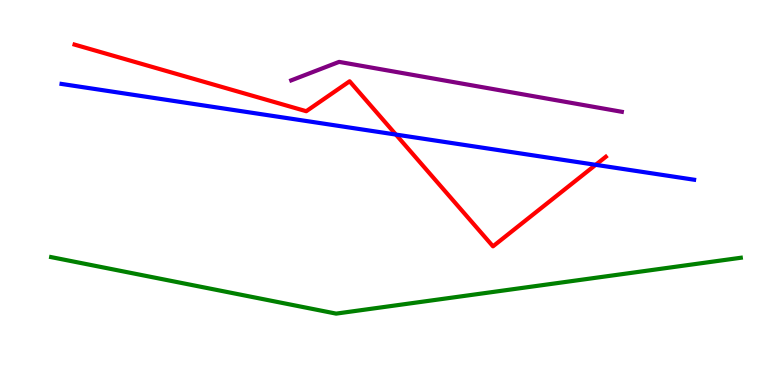[{'lines': ['blue', 'red'], 'intersections': [{'x': 5.11, 'y': 6.5}, {'x': 7.69, 'y': 5.72}]}, {'lines': ['green', 'red'], 'intersections': []}, {'lines': ['purple', 'red'], 'intersections': []}, {'lines': ['blue', 'green'], 'intersections': []}, {'lines': ['blue', 'purple'], 'intersections': []}, {'lines': ['green', 'purple'], 'intersections': []}]